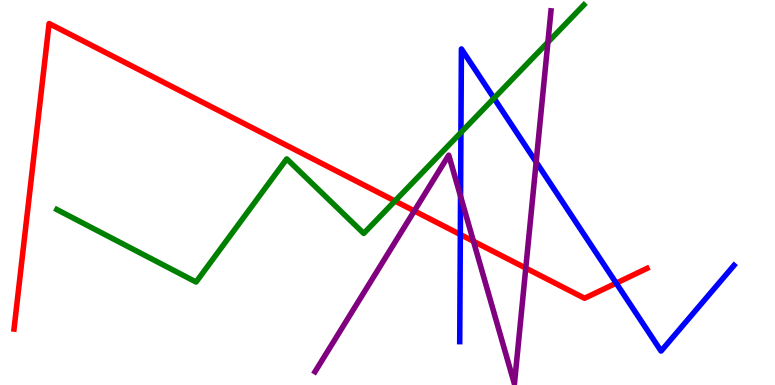[{'lines': ['blue', 'red'], 'intersections': [{'x': 5.94, 'y': 3.91}, {'x': 7.95, 'y': 2.65}]}, {'lines': ['green', 'red'], 'intersections': [{'x': 5.1, 'y': 4.78}]}, {'lines': ['purple', 'red'], 'intersections': [{'x': 5.35, 'y': 4.52}, {'x': 6.11, 'y': 3.73}, {'x': 6.78, 'y': 3.04}]}, {'lines': ['blue', 'green'], 'intersections': [{'x': 5.95, 'y': 6.56}, {'x': 6.37, 'y': 7.45}]}, {'lines': ['blue', 'purple'], 'intersections': [{'x': 5.94, 'y': 4.9}, {'x': 6.92, 'y': 5.79}]}, {'lines': ['green', 'purple'], 'intersections': [{'x': 7.07, 'y': 8.9}]}]